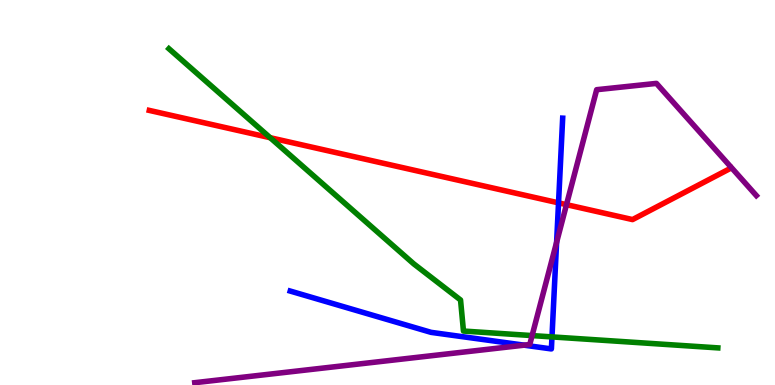[{'lines': ['blue', 'red'], 'intersections': [{'x': 7.21, 'y': 4.73}]}, {'lines': ['green', 'red'], 'intersections': [{'x': 3.49, 'y': 6.42}]}, {'lines': ['purple', 'red'], 'intersections': [{'x': 7.31, 'y': 4.68}]}, {'lines': ['blue', 'green'], 'intersections': [{'x': 7.12, 'y': 1.25}]}, {'lines': ['blue', 'purple'], 'intersections': [{'x': 6.76, 'y': 1.03}, {'x': 7.18, 'y': 3.71}]}, {'lines': ['green', 'purple'], 'intersections': [{'x': 6.87, 'y': 1.28}]}]